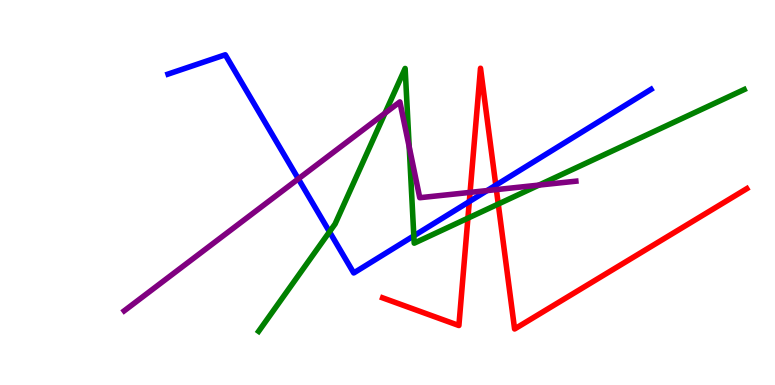[{'lines': ['blue', 'red'], 'intersections': [{'x': 6.06, 'y': 4.76}, {'x': 6.4, 'y': 5.19}]}, {'lines': ['green', 'red'], 'intersections': [{'x': 6.04, 'y': 4.33}, {'x': 6.43, 'y': 4.7}]}, {'lines': ['purple', 'red'], 'intersections': [{'x': 6.07, 'y': 5.0}, {'x': 6.4, 'y': 5.08}]}, {'lines': ['blue', 'green'], 'intersections': [{'x': 4.25, 'y': 3.98}, {'x': 5.34, 'y': 3.87}]}, {'lines': ['blue', 'purple'], 'intersections': [{'x': 3.85, 'y': 5.35}, {'x': 6.29, 'y': 5.05}]}, {'lines': ['green', 'purple'], 'intersections': [{'x': 4.97, 'y': 7.06}, {'x': 5.28, 'y': 6.19}, {'x': 6.95, 'y': 5.19}]}]